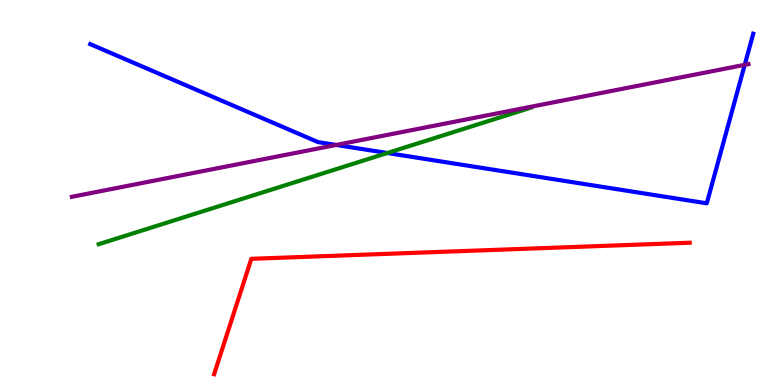[{'lines': ['blue', 'red'], 'intersections': []}, {'lines': ['green', 'red'], 'intersections': []}, {'lines': ['purple', 'red'], 'intersections': []}, {'lines': ['blue', 'green'], 'intersections': [{'x': 5.0, 'y': 6.03}]}, {'lines': ['blue', 'purple'], 'intersections': [{'x': 4.34, 'y': 6.24}, {'x': 9.61, 'y': 8.32}]}, {'lines': ['green', 'purple'], 'intersections': []}]